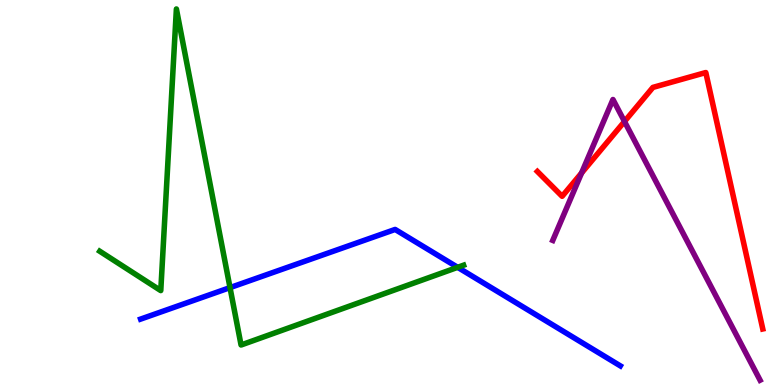[{'lines': ['blue', 'red'], 'intersections': []}, {'lines': ['green', 'red'], 'intersections': []}, {'lines': ['purple', 'red'], 'intersections': [{'x': 7.5, 'y': 5.51}, {'x': 8.06, 'y': 6.84}]}, {'lines': ['blue', 'green'], 'intersections': [{'x': 2.97, 'y': 2.53}, {'x': 5.91, 'y': 3.06}]}, {'lines': ['blue', 'purple'], 'intersections': []}, {'lines': ['green', 'purple'], 'intersections': []}]